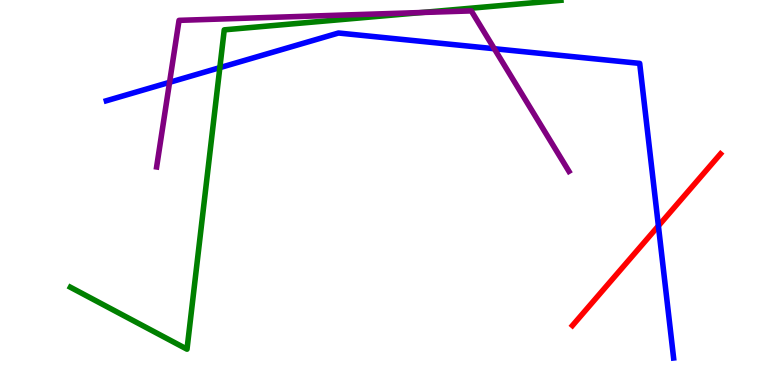[{'lines': ['blue', 'red'], 'intersections': [{'x': 8.5, 'y': 4.13}]}, {'lines': ['green', 'red'], 'intersections': []}, {'lines': ['purple', 'red'], 'intersections': []}, {'lines': ['blue', 'green'], 'intersections': [{'x': 2.84, 'y': 8.24}]}, {'lines': ['blue', 'purple'], 'intersections': [{'x': 2.19, 'y': 7.86}, {'x': 6.38, 'y': 8.73}]}, {'lines': ['green', 'purple'], 'intersections': [{'x': 5.45, 'y': 9.68}]}]